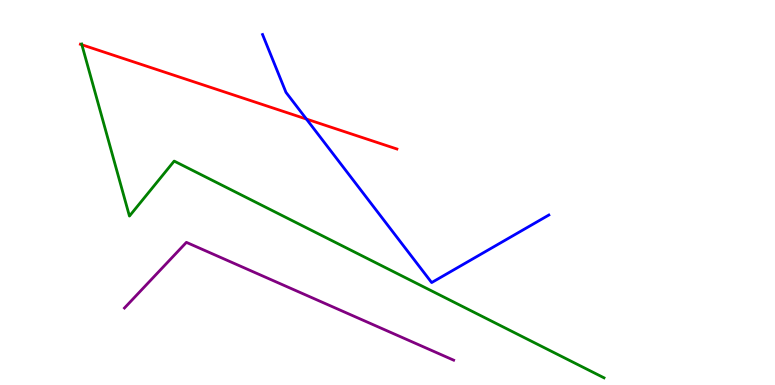[{'lines': ['blue', 'red'], 'intersections': [{'x': 3.95, 'y': 6.91}]}, {'lines': ['green', 'red'], 'intersections': [{'x': 1.06, 'y': 8.84}]}, {'lines': ['purple', 'red'], 'intersections': []}, {'lines': ['blue', 'green'], 'intersections': []}, {'lines': ['blue', 'purple'], 'intersections': []}, {'lines': ['green', 'purple'], 'intersections': []}]